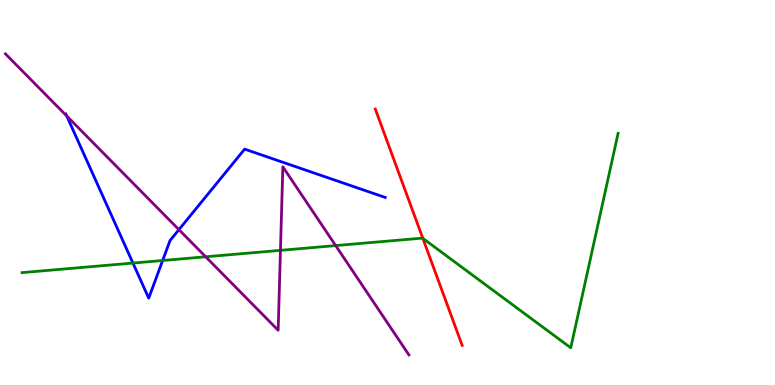[{'lines': ['blue', 'red'], 'intersections': []}, {'lines': ['green', 'red'], 'intersections': [{'x': 5.46, 'y': 3.81}]}, {'lines': ['purple', 'red'], 'intersections': []}, {'lines': ['blue', 'green'], 'intersections': [{'x': 1.72, 'y': 3.17}, {'x': 2.1, 'y': 3.23}]}, {'lines': ['blue', 'purple'], 'intersections': [{'x': 0.861, 'y': 6.99}, {'x': 2.31, 'y': 4.03}]}, {'lines': ['green', 'purple'], 'intersections': [{'x': 2.65, 'y': 3.33}, {'x': 3.62, 'y': 3.5}, {'x': 4.33, 'y': 3.62}]}]